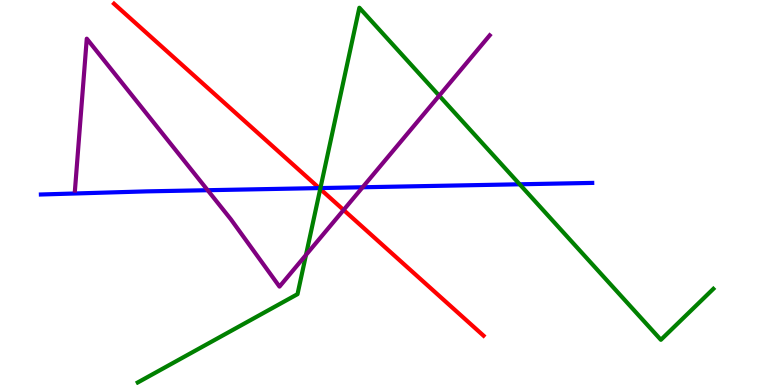[{'lines': ['blue', 'red'], 'intersections': [{'x': 4.12, 'y': 5.11}]}, {'lines': ['green', 'red'], 'intersections': [{'x': 4.13, 'y': 5.09}]}, {'lines': ['purple', 'red'], 'intersections': [{'x': 4.43, 'y': 4.55}]}, {'lines': ['blue', 'green'], 'intersections': [{'x': 4.13, 'y': 5.12}, {'x': 6.71, 'y': 5.21}]}, {'lines': ['blue', 'purple'], 'intersections': [{'x': 2.68, 'y': 5.06}, {'x': 4.68, 'y': 5.14}]}, {'lines': ['green', 'purple'], 'intersections': [{'x': 3.95, 'y': 3.38}, {'x': 5.67, 'y': 7.51}]}]